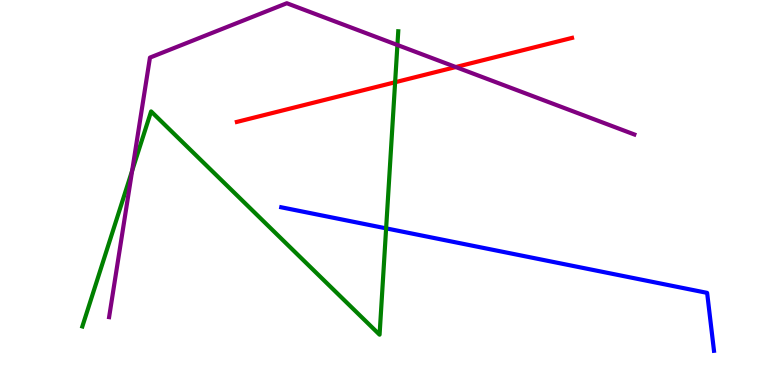[{'lines': ['blue', 'red'], 'intersections': []}, {'lines': ['green', 'red'], 'intersections': [{'x': 5.1, 'y': 7.86}]}, {'lines': ['purple', 'red'], 'intersections': [{'x': 5.88, 'y': 8.26}]}, {'lines': ['blue', 'green'], 'intersections': [{'x': 4.98, 'y': 4.07}]}, {'lines': ['blue', 'purple'], 'intersections': []}, {'lines': ['green', 'purple'], 'intersections': [{'x': 1.71, 'y': 5.57}, {'x': 5.13, 'y': 8.83}]}]